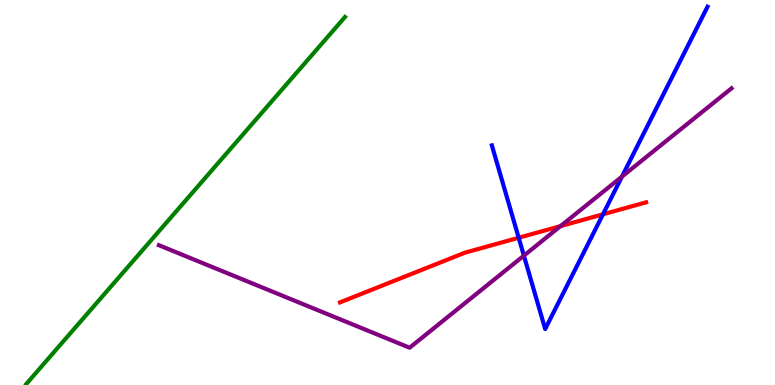[{'lines': ['blue', 'red'], 'intersections': [{'x': 6.69, 'y': 3.82}, {'x': 7.78, 'y': 4.43}]}, {'lines': ['green', 'red'], 'intersections': []}, {'lines': ['purple', 'red'], 'intersections': [{'x': 7.23, 'y': 4.13}]}, {'lines': ['blue', 'green'], 'intersections': []}, {'lines': ['blue', 'purple'], 'intersections': [{'x': 6.76, 'y': 3.36}, {'x': 8.03, 'y': 5.41}]}, {'lines': ['green', 'purple'], 'intersections': []}]